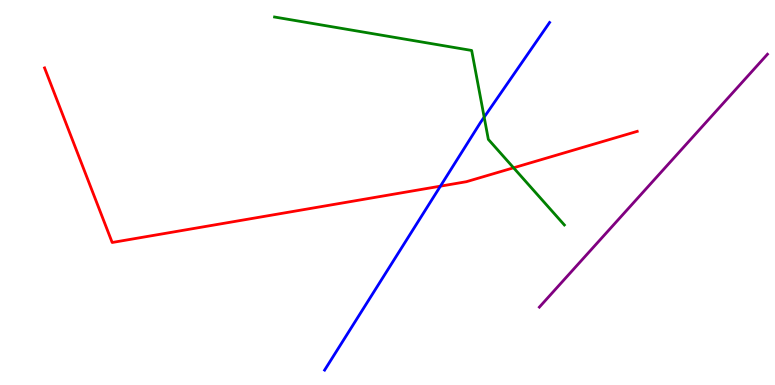[{'lines': ['blue', 'red'], 'intersections': [{'x': 5.68, 'y': 5.16}]}, {'lines': ['green', 'red'], 'intersections': [{'x': 6.63, 'y': 5.64}]}, {'lines': ['purple', 'red'], 'intersections': []}, {'lines': ['blue', 'green'], 'intersections': [{'x': 6.25, 'y': 6.96}]}, {'lines': ['blue', 'purple'], 'intersections': []}, {'lines': ['green', 'purple'], 'intersections': []}]